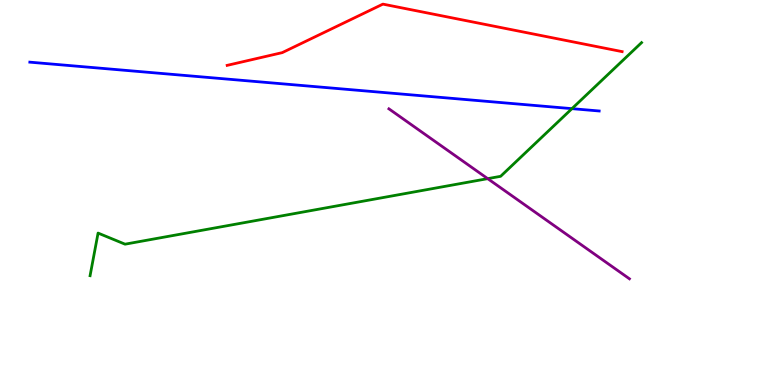[{'lines': ['blue', 'red'], 'intersections': []}, {'lines': ['green', 'red'], 'intersections': []}, {'lines': ['purple', 'red'], 'intersections': []}, {'lines': ['blue', 'green'], 'intersections': [{'x': 7.38, 'y': 7.18}]}, {'lines': ['blue', 'purple'], 'intersections': []}, {'lines': ['green', 'purple'], 'intersections': [{'x': 6.29, 'y': 5.36}]}]